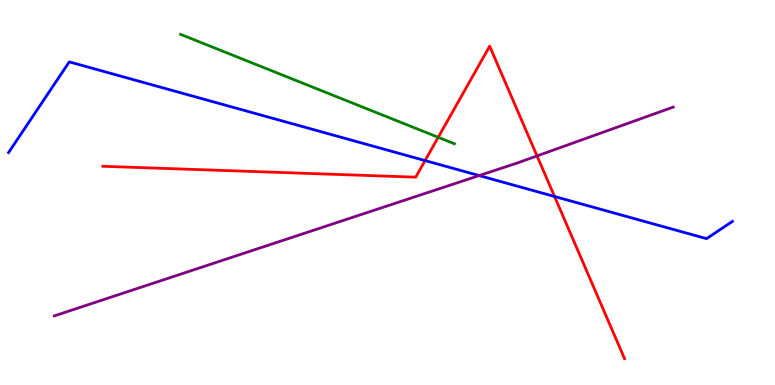[{'lines': ['blue', 'red'], 'intersections': [{'x': 5.48, 'y': 5.83}, {'x': 7.16, 'y': 4.9}]}, {'lines': ['green', 'red'], 'intersections': [{'x': 5.65, 'y': 6.43}]}, {'lines': ['purple', 'red'], 'intersections': [{'x': 6.93, 'y': 5.95}]}, {'lines': ['blue', 'green'], 'intersections': []}, {'lines': ['blue', 'purple'], 'intersections': [{'x': 6.18, 'y': 5.44}]}, {'lines': ['green', 'purple'], 'intersections': []}]